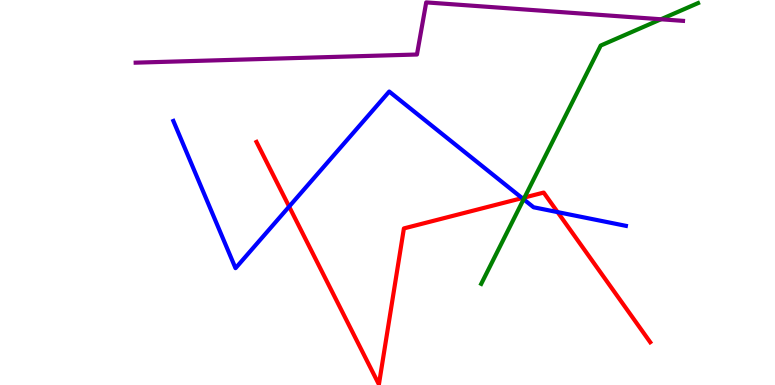[{'lines': ['blue', 'red'], 'intersections': [{'x': 3.73, 'y': 4.63}, {'x': 6.74, 'y': 4.85}, {'x': 7.19, 'y': 4.49}]}, {'lines': ['green', 'red'], 'intersections': [{'x': 6.77, 'y': 4.87}]}, {'lines': ['purple', 'red'], 'intersections': []}, {'lines': ['blue', 'green'], 'intersections': [{'x': 6.76, 'y': 4.82}]}, {'lines': ['blue', 'purple'], 'intersections': []}, {'lines': ['green', 'purple'], 'intersections': [{'x': 8.53, 'y': 9.5}]}]